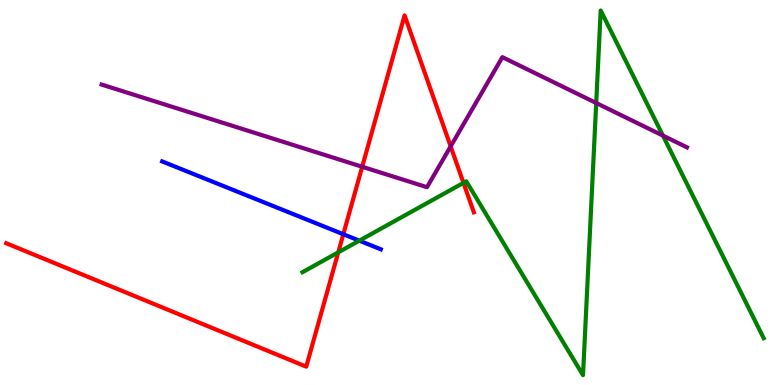[{'lines': ['blue', 'red'], 'intersections': [{'x': 4.43, 'y': 3.92}]}, {'lines': ['green', 'red'], 'intersections': [{'x': 4.36, 'y': 3.45}, {'x': 5.98, 'y': 5.25}]}, {'lines': ['purple', 'red'], 'intersections': [{'x': 4.67, 'y': 5.67}, {'x': 5.81, 'y': 6.2}]}, {'lines': ['blue', 'green'], 'intersections': [{'x': 4.64, 'y': 3.75}]}, {'lines': ['blue', 'purple'], 'intersections': []}, {'lines': ['green', 'purple'], 'intersections': [{'x': 7.69, 'y': 7.32}, {'x': 8.55, 'y': 6.48}]}]